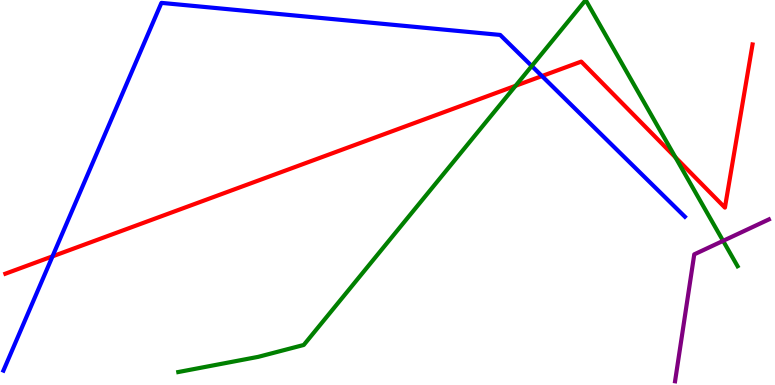[{'lines': ['blue', 'red'], 'intersections': [{'x': 0.677, 'y': 3.34}, {'x': 6.99, 'y': 8.02}]}, {'lines': ['green', 'red'], 'intersections': [{'x': 6.65, 'y': 7.77}, {'x': 8.72, 'y': 5.91}]}, {'lines': ['purple', 'red'], 'intersections': []}, {'lines': ['blue', 'green'], 'intersections': [{'x': 6.86, 'y': 8.29}]}, {'lines': ['blue', 'purple'], 'intersections': []}, {'lines': ['green', 'purple'], 'intersections': [{'x': 9.33, 'y': 3.74}]}]